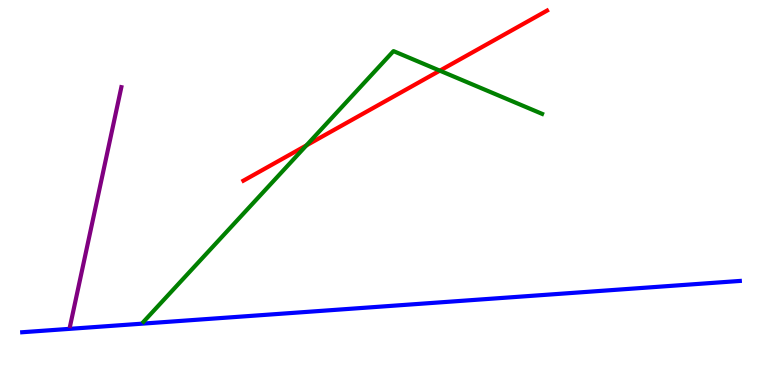[{'lines': ['blue', 'red'], 'intersections': []}, {'lines': ['green', 'red'], 'intersections': [{'x': 3.95, 'y': 6.22}, {'x': 5.68, 'y': 8.16}]}, {'lines': ['purple', 'red'], 'intersections': []}, {'lines': ['blue', 'green'], 'intersections': []}, {'lines': ['blue', 'purple'], 'intersections': []}, {'lines': ['green', 'purple'], 'intersections': []}]